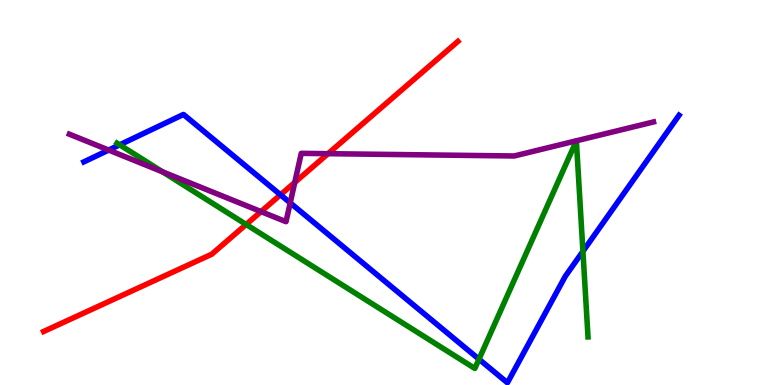[{'lines': ['blue', 'red'], 'intersections': [{'x': 3.62, 'y': 4.94}]}, {'lines': ['green', 'red'], 'intersections': [{'x': 3.18, 'y': 4.17}]}, {'lines': ['purple', 'red'], 'intersections': [{'x': 3.37, 'y': 4.5}, {'x': 3.8, 'y': 5.26}, {'x': 4.23, 'y': 6.01}]}, {'lines': ['blue', 'green'], 'intersections': [{'x': 1.54, 'y': 6.24}, {'x': 6.18, 'y': 0.67}, {'x': 7.52, 'y': 3.47}]}, {'lines': ['blue', 'purple'], 'intersections': [{'x': 1.4, 'y': 6.1}, {'x': 3.74, 'y': 4.73}]}, {'lines': ['green', 'purple'], 'intersections': [{'x': 2.1, 'y': 5.54}]}]